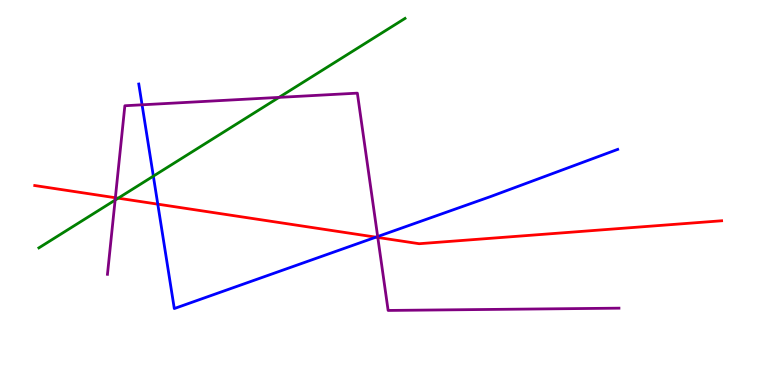[{'lines': ['blue', 'red'], 'intersections': [{'x': 2.04, 'y': 4.7}, {'x': 4.85, 'y': 3.84}]}, {'lines': ['green', 'red'], 'intersections': [{'x': 1.53, 'y': 4.85}]}, {'lines': ['purple', 'red'], 'intersections': [{'x': 1.49, 'y': 4.86}, {'x': 4.87, 'y': 3.83}]}, {'lines': ['blue', 'green'], 'intersections': [{'x': 1.98, 'y': 5.43}]}, {'lines': ['blue', 'purple'], 'intersections': [{'x': 1.83, 'y': 7.28}, {'x': 4.87, 'y': 3.86}]}, {'lines': ['green', 'purple'], 'intersections': [{'x': 1.49, 'y': 4.8}, {'x': 3.6, 'y': 7.47}]}]